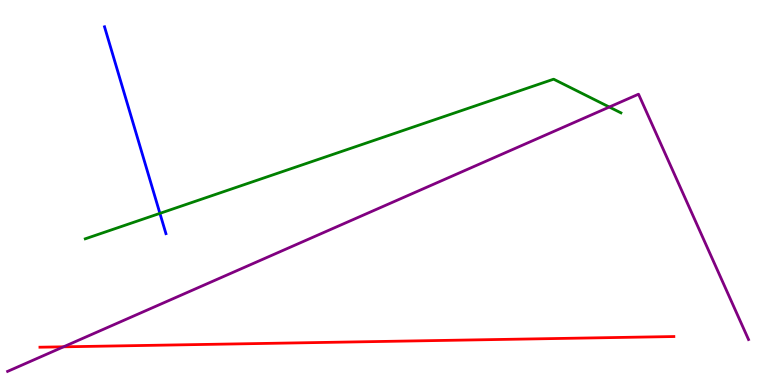[{'lines': ['blue', 'red'], 'intersections': []}, {'lines': ['green', 'red'], 'intersections': []}, {'lines': ['purple', 'red'], 'intersections': [{'x': 0.82, 'y': 0.992}]}, {'lines': ['blue', 'green'], 'intersections': [{'x': 2.06, 'y': 4.46}]}, {'lines': ['blue', 'purple'], 'intersections': []}, {'lines': ['green', 'purple'], 'intersections': [{'x': 7.86, 'y': 7.22}]}]